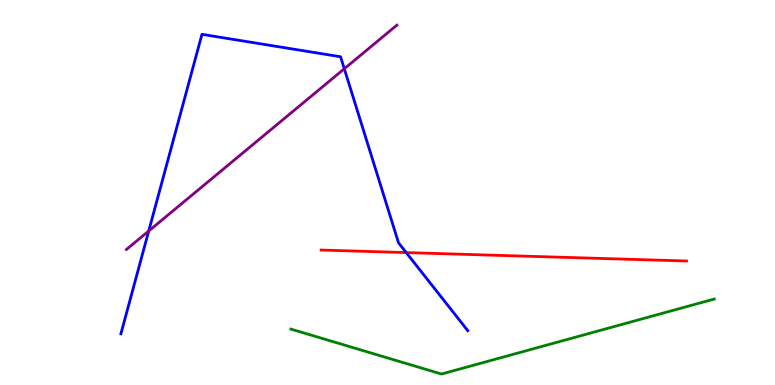[{'lines': ['blue', 'red'], 'intersections': [{'x': 5.24, 'y': 3.44}]}, {'lines': ['green', 'red'], 'intersections': []}, {'lines': ['purple', 'red'], 'intersections': []}, {'lines': ['blue', 'green'], 'intersections': []}, {'lines': ['blue', 'purple'], 'intersections': [{'x': 1.92, 'y': 4.0}, {'x': 4.44, 'y': 8.21}]}, {'lines': ['green', 'purple'], 'intersections': []}]